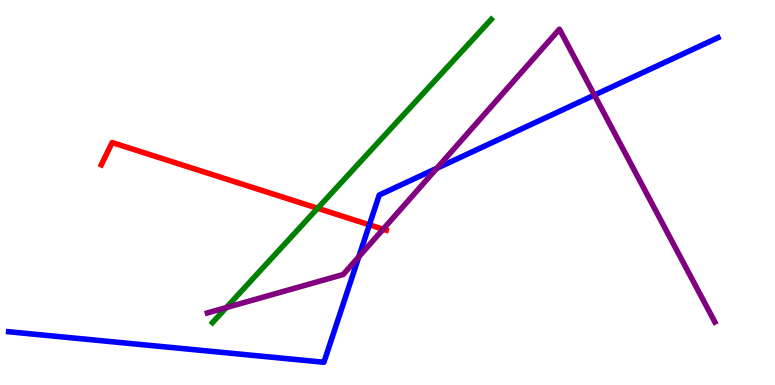[{'lines': ['blue', 'red'], 'intersections': [{'x': 4.77, 'y': 4.16}]}, {'lines': ['green', 'red'], 'intersections': [{'x': 4.1, 'y': 4.59}]}, {'lines': ['purple', 'red'], 'intersections': [{'x': 4.94, 'y': 4.05}]}, {'lines': ['blue', 'green'], 'intersections': []}, {'lines': ['blue', 'purple'], 'intersections': [{'x': 4.63, 'y': 3.33}, {'x': 5.64, 'y': 5.63}, {'x': 7.67, 'y': 7.53}]}, {'lines': ['green', 'purple'], 'intersections': [{'x': 2.92, 'y': 2.01}]}]